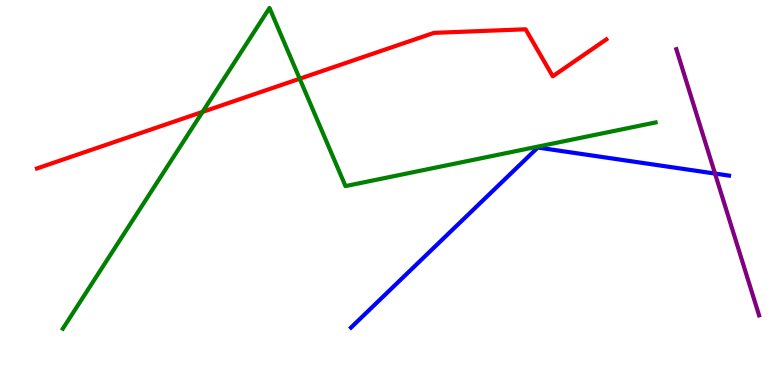[{'lines': ['blue', 'red'], 'intersections': []}, {'lines': ['green', 'red'], 'intersections': [{'x': 2.61, 'y': 7.09}, {'x': 3.87, 'y': 7.96}]}, {'lines': ['purple', 'red'], 'intersections': []}, {'lines': ['blue', 'green'], 'intersections': []}, {'lines': ['blue', 'purple'], 'intersections': [{'x': 9.23, 'y': 5.49}]}, {'lines': ['green', 'purple'], 'intersections': []}]